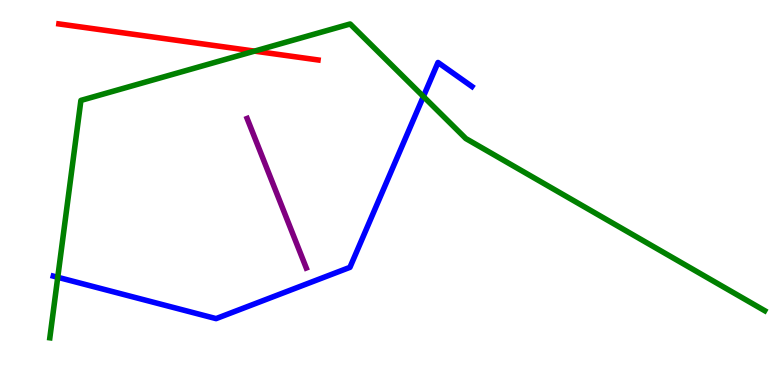[{'lines': ['blue', 'red'], 'intersections': []}, {'lines': ['green', 'red'], 'intersections': [{'x': 3.28, 'y': 8.67}]}, {'lines': ['purple', 'red'], 'intersections': []}, {'lines': ['blue', 'green'], 'intersections': [{'x': 0.745, 'y': 2.8}, {'x': 5.46, 'y': 7.49}]}, {'lines': ['blue', 'purple'], 'intersections': []}, {'lines': ['green', 'purple'], 'intersections': []}]